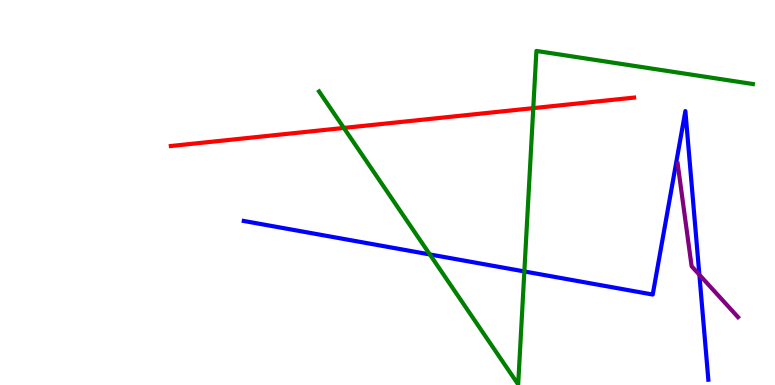[{'lines': ['blue', 'red'], 'intersections': []}, {'lines': ['green', 'red'], 'intersections': [{'x': 4.44, 'y': 6.68}, {'x': 6.88, 'y': 7.19}]}, {'lines': ['purple', 'red'], 'intersections': []}, {'lines': ['blue', 'green'], 'intersections': [{'x': 5.55, 'y': 3.39}, {'x': 6.77, 'y': 2.95}]}, {'lines': ['blue', 'purple'], 'intersections': [{'x': 9.02, 'y': 2.86}]}, {'lines': ['green', 'purple'], 'intersections': []}]